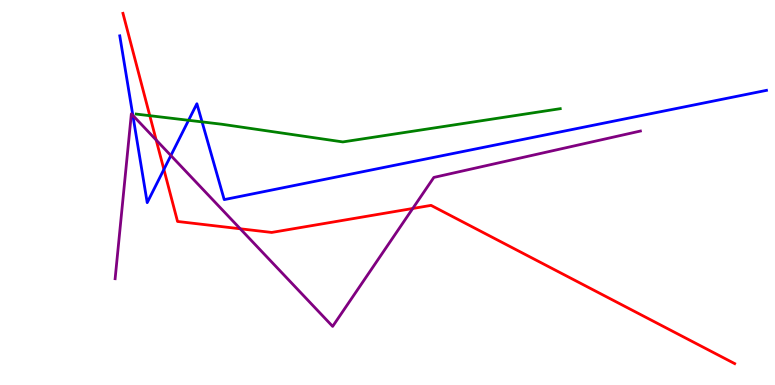[{'lines': ['blue', 'red'], 'intersections': [{'x': 2.11, 'y': 5.6}]}, {'lines': ['green', 'red'], 'intersections': [{'x': 1.93, 'y': 6.99}]}, {'lines': ['purple', 'red'], 'intersections': [{'x': 2.02, 'y': 6.36}, {'x': 3.1, 'y': 4.06}, {'x': 5.33, 'y': 4.58}]}, {'lines': ['blue', 'green'], 'intersections': [{'x': 2.43, 'y': 6.88}, {'x': 2.61, 'y': 6.83}]}, {'lines': ['blue', 'purple'], 'intersections': [{'x': 1.71, 'y': 7.0}, {'x': 2.2, 'y': 5.96}]}, {'lines': ['green', 'purple'], 'intersections': []}]